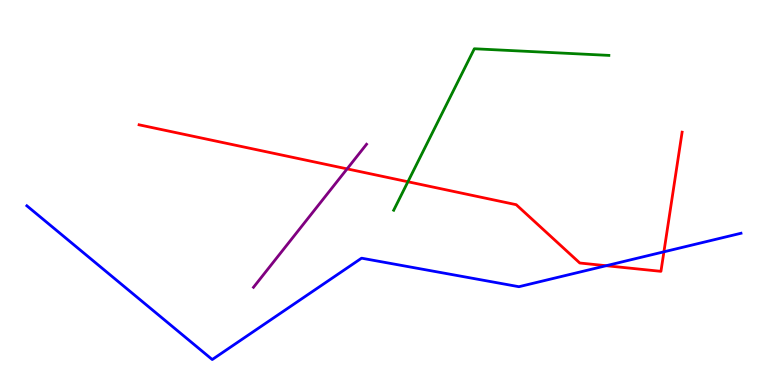[{'lines': ['blue', 'red'], 'intersections': [{'x': 7.82, 'y': 3.1}, {'x': 8.57, 'y': 3.46}]}, {'lines': ['green', 'red'], 'intersections': [{'x': 5.26, 'y': 5.28}]}, {'lines': ['purple', 'red'], 'intersections': [{'x': 4.48, 'y': 5.61}]}, {'lines': ['blue', 'green'], 'intersections': []}, {'lines': ['blue', 'purple'], 'intersections': []}, {'lines': ['green', 'purple'], 'intersections': []}]